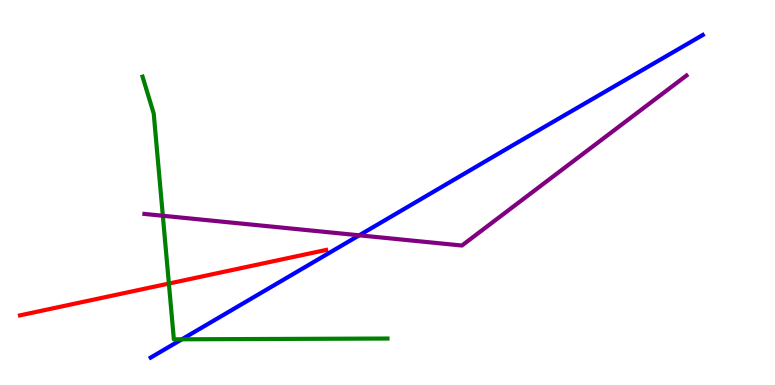[{'lines': ['blue', 'red'], 'intersections': []}, {'lines': ['green', 'red'], 'intersections': [{'x': 2.18, 'y': 2.63}]}, {'lines': ['purple', 'red'], 'intersections': []}, {'lines': ['blue', 'green'], 'intersections': [{'x': 2.35, 'y': 1.19}]}, {'lines': ['blue', 'purple'], 'intersections': [{'x': 4.64, 'y': 3.89}]}, {'lines': ['green', 'purple'], 'intersections': [{'x': 2.1, 'y': 4.4}]}]